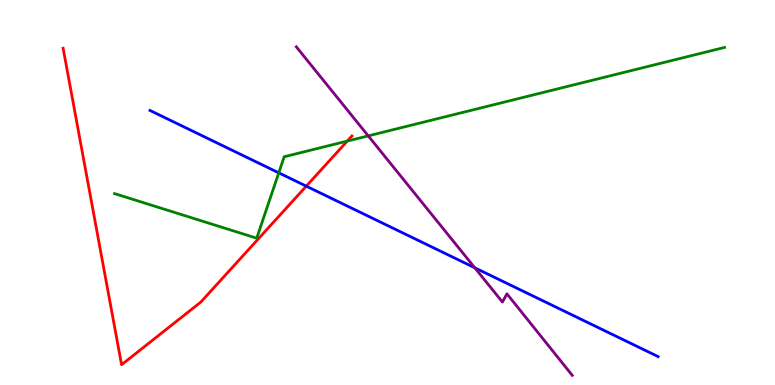[{'lines': ['blue', 'red'], 'intersections': [{'x': 3.95, 'y': 5.16}]}, {'lines': ['green', 'red'], 'intersections': [{'x': 4.48, 'y': 6.34}]}, {'lines': ['purple', 'red'], 'intersections': []}, {'lines': ['blue', 'green'], 'intersections': [{'x': 3.6, 'y': 5.51}]}, {'lines': ['blue', 'purple'], 'intersections': [{'x': 6.13, 'y': 3.04}]}, {'lines': ['green', 'purple'], 'intersections': [{'x': 4.75, 'y': 6.47}]}]